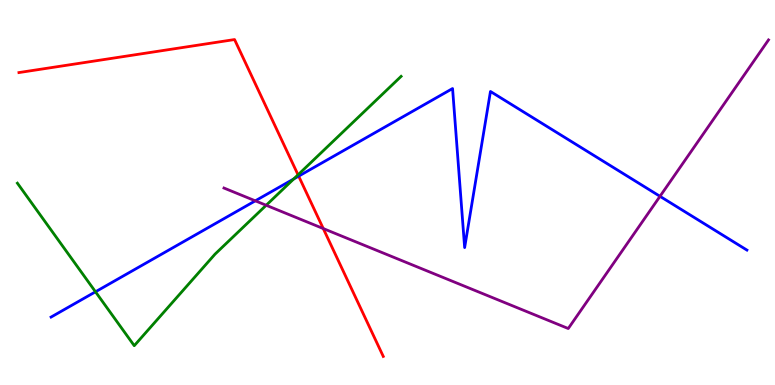[{'lines': ['blue', 'red'], 'intersections': [{'x': 3.85, 'y': 5.42}]}, {'lines': ['green', 'red'], 'intersections': [{'x': 3.85, 'y': 5.46}]}, {'lines': ['purple', 'red'], 'intersections': [{'x': 4.17, 'y': 4.06}]}, {'lines': ['blue', 'green'], 'intersections': [{'x': 1.23, 'y': 2.42}, {'x': 3.79, 'y': 5.35}]}, {'lines': ['blue', 'purple'], 'intersections': [{'x': 3.29, 'y': 4.78}, {'x': 8.52, 'y': 4.9}]}, {'lines': ['green', 'purple'], 'intersections': [{'x': 3.43, 'y': 4.67}]}]